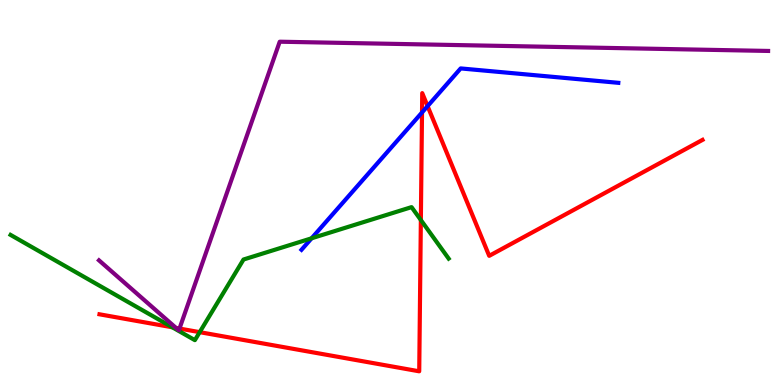[{'lines': ['blue', 'red'], 'intersections': [{'x': 5.45, 'y': 7.08}, {'x': 5.52, 'y': 7.24}]}, {'lines': ['green', 'red'], 'intersections': [{'x': 2.22, 'y': 1.5}, {'x': 2.58, 'y': 1.37}, {'x': 5.43, 'y': 4.28}]}, {'lines': ['purple', 'red'], 'intersections': [{'x': 2.27, 'y': 1.48}, {'x': 2.32, 'y': 1.47}]}, {'lines': ['blue', 'green'], 'intersections': [{'x': 4.02, 'y': 3.81}]}, {'lines': ['blue', 'purple'], 'intersections': []}, {'lines': ['green', 'purple'], 'intersections': []}]